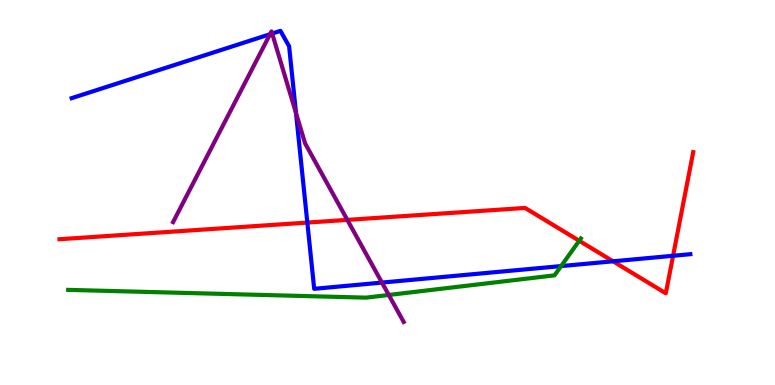[{'lines': ['blue', 'red'], 'intersections': [{'x': 3.97, 'y': 4.22}, {'x': 7.91, 'y': 3.21}, {'x': 8.68, 'y': 3.36}]}, {'lines': ['green', 'red'], 'intersections': [{'x': 7.47, 'y': 3.75}]}, {'lines': ['purple', 'red'], 'intersections': [{'x': 4.48, 'y': 4.29}]}, {'lines': ['blue', 'green'], 'intersections': [{'x': 7.24, 'y': 3.09}]}, {'lines': ['blue', 'purple'], 'intersections': [{'x': 3.48, 'y': 9.11}, {'x': 3.51, 'y': 9.13}, {'x': 3.82, 'y': 7.06}, {'x': 4.93, 'y': 2.66}]}, {'lines': ['green', 'purple'], 'intersections': [{'x': 5.02, 'y': 2.34}]}]